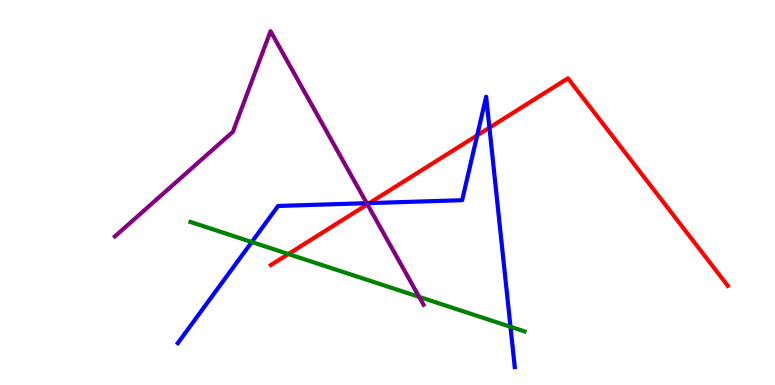[{'lines': ['blue', 'red'], 'intersections': [{'x': 4.77, 'y': 4.72}, {'x': 6.16, 'y': 6.48}, {'x': 6.32, 'y': 6.68}]}, {'lines': ['green', 'red'], 'intersections': [{'x': 3.72, 'y': 3.4}]}, {'lines': ['purple', 'red'], 'intersections': [{'x': 4.74, 'y': 4.69}]}, {'lines': ['blue', 'green'], 'intersections': [{'x': 3.25, 'y': 3.71}, {'x': 6.59, 'y': 1.51}]}, {'lines': ['blue', 'purple'], 'intersections': [{'x': 4.73, 'y': 4.72}]}, {'lines': ['green', 'purple'], 'intersections': [{'x': 5.41, 'y': 2.29}]}]